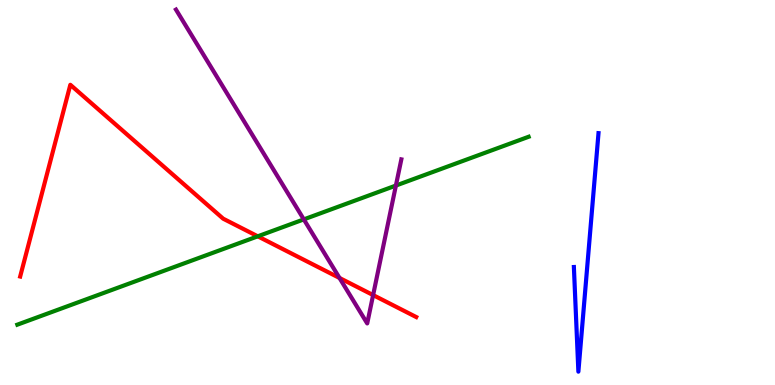[{'lines': ['blue', 'red'], 'intersections': []}, {'lines': ['green', 'red'], 'intersections': [{'x': 3.33, 'y': 3.86}]}, {'lines': ['purple', 'red'], 'intersections': [{'x': 4.38, 'y': 2.78}, {'x': 4.81, 'y': 2.34}]}, {'lines': ['blue', 'green'], 'intersections': []}, {'lines': ['blue', 'purple'], 'intersections': []}, {'lines': ['green', 'purple'], 'intersections': [{'x': 3.92, 'y': 4.3}, {'x': 5.11, 'y': 5.18}]}]